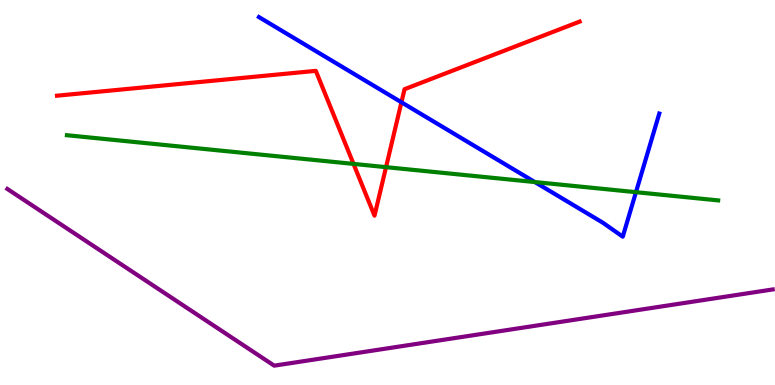[{'lines': ['blue', 'red'], 'intersections': [{'x': 5.18, 'y': 7.34}]}, {'lines': ['green', 'red'], 'intersections': [{'x': 4.56, 'y': 5.74}, {'x': 4.98, 'y': 5.66}]}, {'lines': ['purple', 'red'], 'intersections': []}, {'lines': ['blue', 'green'], 'intersections': [{'x': 6.9, 'y': 5.27}, {'x': 8.21, 'y': 5.01}]}, {'lines': ['blue', 'purple'], 'intersections': []}, {'lines': ['green', 'purple'], 'intersections': []}]